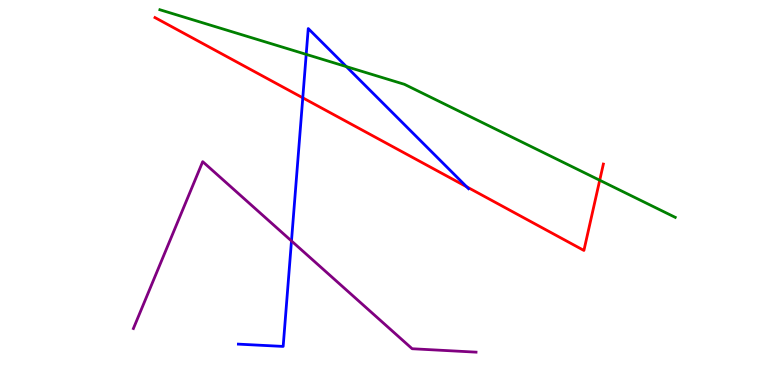[{'lines': ['blue', 'red'], 'intersections': [{'x': 3.91, 'y': 7.46}, {'x': 6.02, 'y': 5.15}]}, {'lines': ['green', 'red'], 'intersections': [{'x': 7.74, 'y': 5.32}]}, {'lines': ['purple', 'red'], 'intersections': []}, {'lines': ['blue', 'green'], 'intersections': [{'x': 3.95, 'y': 8.59}, {'x': 4.47, 'y': 8.27}]}, {'lines': ['blue', 'purple'], 'intersections': [{'x': 3.76, 'y': 3.74}]}, {'lines': ['green', 'purple'], 'intersections': []}]